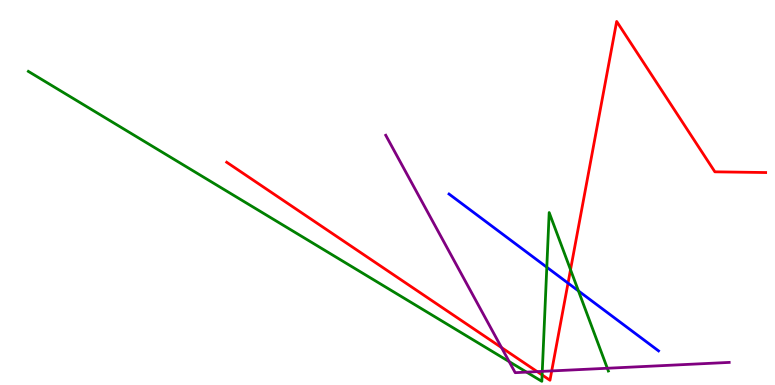[{'lines': ['blue', 'red'], 'intersections': [{'x': 7.33, 'y': 2.65}]}, {'lines': ['green', 'red'], 'intersections': [{'x': 7.0, 'y': 0.261}, {'x': 7.36, 'y': 3.0}]}, {'lines': ['purple', 'red'], 'intersections': [{'x': 6.47, 'y': 0.972}, {'x': 6.93, 'y': 0.348}, {'x': 7.12, 'y': 0.366}]}, {'lines': ['blue', 'green'], 'intersections': [{'x': 7.06, 'y': 3.06}, {'x': 7.46, 'y': 2.44}]}, {'lines': ['blue', 'purple'], 'intersections': []}, {'lines': ['green', 'purple'], 'intersections': [{'x': 6.57, 'y': 0.607}, {'x': 6.79, 'y': 0.334}, {'x': 7.0, 'y': 0.354}, {'x': 7.84, 'y': 0.435}]}]